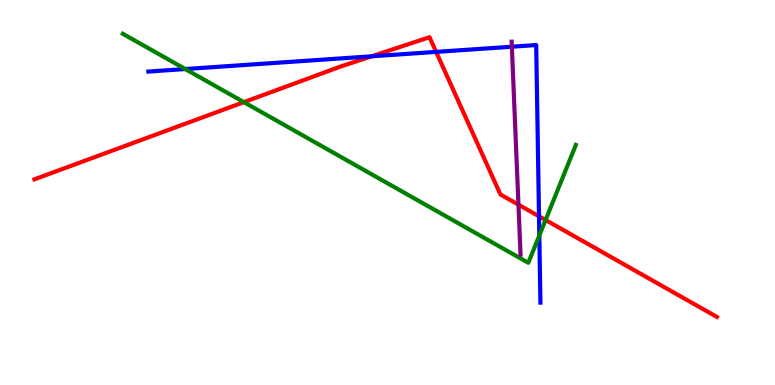[{'lines': ['blue', 'red'], 'intersections': [{'x': 4.8, 'y': 8.54}, {'x': 5.63, 'y': 8.65}, {'x': 6.95, 'y': 4.38}]}, {'lines': ['green', 'red'], 'intersections': [{'x': 3.15, 'y': 7.35}, {'x': 7.04, 'y': 4.29}]}, {'lines': ['purple', 'red'], 'intersections': [{'x': 6.69, 'y': 4.68}]}, {'lines': ['blue', 'green'], 'intersections': [{'x': 2.39, 'y': 8.21}, {'x': 6.96, 'y': 3.88}]}, {'lines': ['blue', 'purple'], 'intersections': [{'x': 6.6, 'y': 8.79}]}, {'lines': ['green', 'purple'], 'intersections': []}]